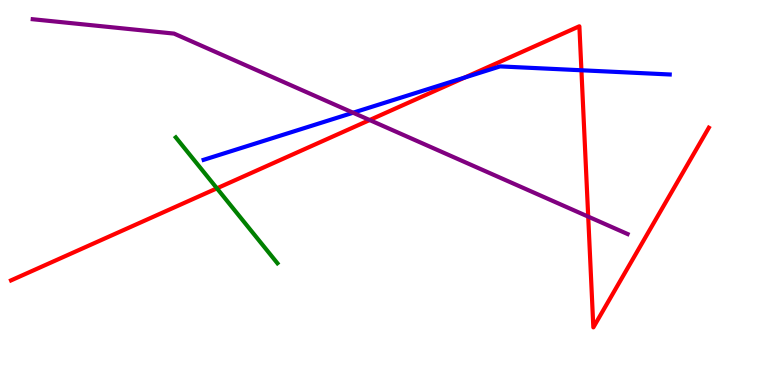[{'lines': ['blue', 'red'], 'intersections': [{'x': 6.0, 'y': 7.99}, {'x': 7.5, 'y': 8.17}]}, {'lines': ['green', 'red'], 'intersections': [{'x': 2.8, 'y': 5.11}]}, {'lines': ['purple', 'red'], 'intersections': [{'x': 4.77, 'y': 6.88}, {'x': 7.59, 'y': 4.37}]}, {'lines': ['blue', 'green'], 'intersections': []}, {'lines': ['blue', 'purple'], 'intersections': [{'x': 4.56, 'y': 7.07}]}, {'lines': ['green', 'purple'], 'intersections': []}]